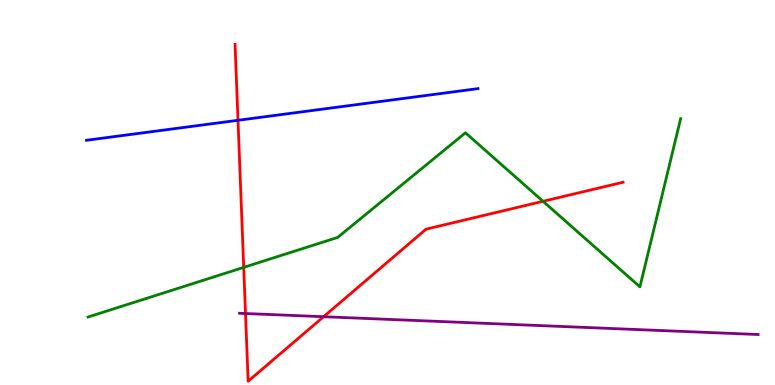[{'lines': ['blue', 'red'], 'intersections': [{'x': 3.07, 'y': 6.88}]}, {'lines': ['green', 'red'], 'intersections': [{'x': 3.14, 'y': 3.06}, {'x': 7.01, 'y': 4.77}]}, {'lines': ['purple', 'red'], 'intersections': [{'x': 3.17, 'y': 1.86}, {'x': 4.18, 'y': 1.77}]}, {'lines': ['blue', 'green'], 'intersections': []}, {'lines': ['blue', 'purple'], 'intersections': []}, {'lines': ['green', 'purple'], 'intersections': []}]